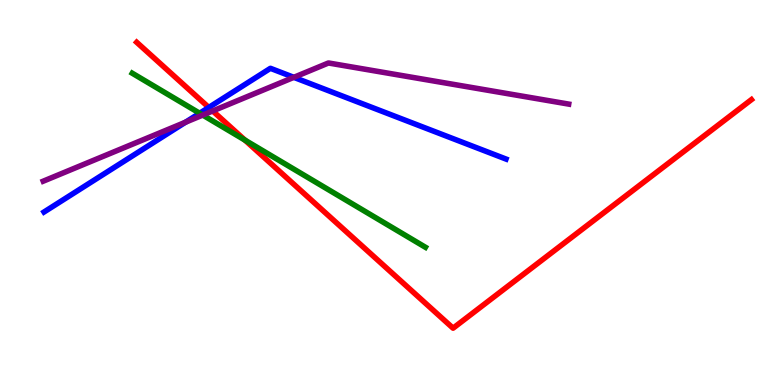[{'lines': ['blue', 'red'], 'intersections': [{'x': 2.69, 'y': 7.21}]}, {'lines': ['green', 'red'], 'intersections': [{'x': 3.16, 'y': 6.36}]}, {'lines': ['purple', 'red'], 'intersections': [{'x': 2.74, 'y': 7.12}]}, {'lines': ['blue', 'green'], 'intersections': [{'x': 2.58, 'y': 7.06}]}, {'lines': ['blue', 'purple'], 'intersections': [{'x': 2.39, 'y': 6.83}, {'x': 3.79, 'y': 7.99}]}, {'lines': ['green', 'purple'], 'intersections': [{'x': 2.62, 'y': 7.01}]}]